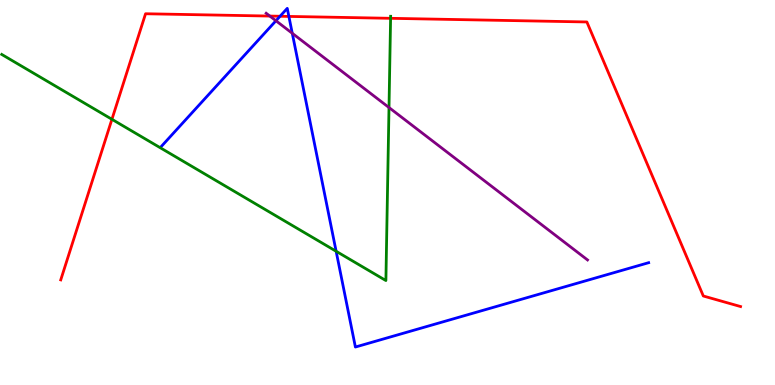[{'lines': ['blue', 'red'], 'intersections': [{'x': 3.61, 'y': 9.58}, {'x': 3.73, 'y': 9.57}]}, {'lines': ['green', 'red'], 'intersections': [{'x': 1.44, 'y': 6.9}, {'x': 5.04, 'y': 9.52}]}, {'lines': ['purple', 'red'], 'intersections': [{'x': 3.48, 'y': 9.58}]}, {'lines': ['blue', 'green'], 'intersections': [{'x': 4.34, 'y': 3.47}]}, {'lines': ['blue', 'purple'], 'intersections': [{'x': 3.56, 'y': 9.46}, {'x': 3.77, 'y': 9.14}]}, {'lines': ['green', 'purple'], 'intersections': [{'x': 5.02, 'y': 7.21}]}]